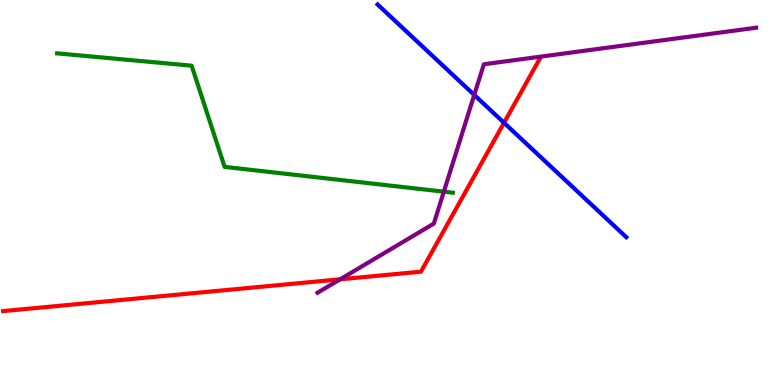[{'lines': ['blue', 'red'], 'intersections': [{'x': 6.5, 'y': 6.81}]}, {'lines': ['green', 'red'], 'intersections': []}, {'lines': ['purple', 'red'], 'intersections': [{'x': 4.39, 'y': 2.75}]}, {'lines': ['blue', 'green'], 'intersections': []}, {'lines': ['blue', 'purple'], 'intersections': [{'x': 6.12, 'y': 7.53}]}, {'lines': ['green', 'purple'], 'intersections': [{'x': 5.73, 'y': 5.02}]}]